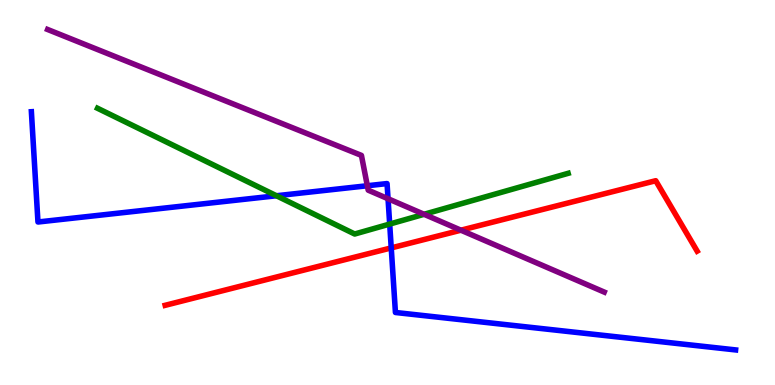[{'lines': ['blue', 'red'], 'intersections': [{'x': 5.05, 'y': 3.56}]}, {'lines': ['green', 'red'], 'intersections': []}, {'lines': ['purple', 'red'], 'intersections': [{'x': 5.95, 'y': 4.02}]}, {'lines': ['blue', 'green'], 'intersections': [{'x': 3.57, 'y': 4.92}, {'x': 5.03, 'y': 4.18}]}, {'lines': ['blue', 'purple'], 'intersections': [{'x': 4.74, 'y': 5.18}, {'x': 5.01, 'y': 4.84}]}, {'lines': ['green', 'purple'], 'intersections': [{'x': 5.47, 'y': 4.43}]}]